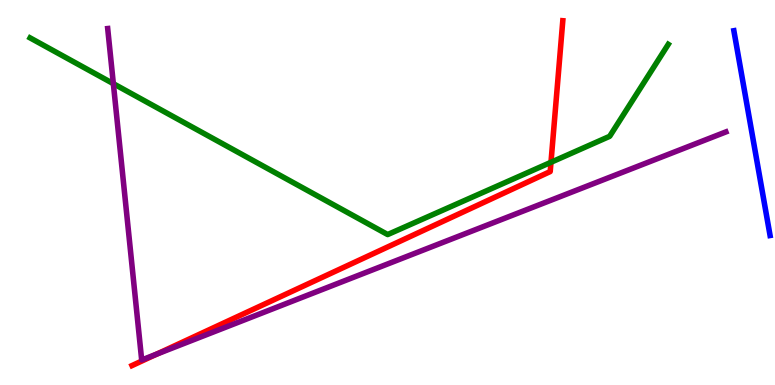[{'lines': ['blue', 'red'], 'intersections': []}, {'lines': ['green', 'red'], 'intersections': [{'x': 7.11, 'y': 5.78}]}, {'lines': ['purple', 'red'], 'intersections': [{'x': 2.02, 'y': 0.801}]}, {'lines': ['blue', 'green'], 'intersections': []}, {'lines': ['blue', 'purple'], 'intersections': []}, {'lines': ['green', 'purple'], 'intersections': [{'x': 1.46, 'y': 7.83}]}]